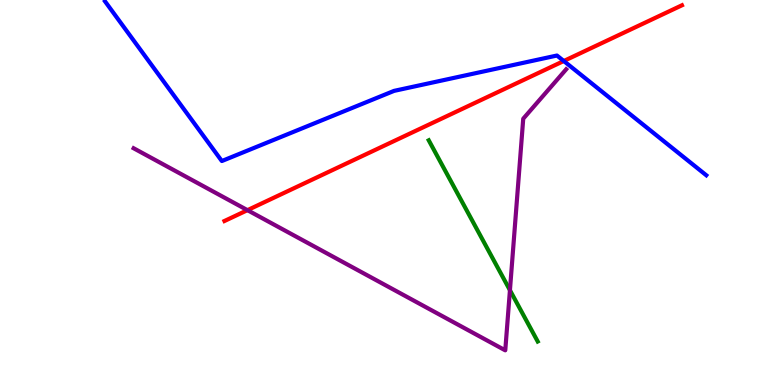[{'lines': ['blue', 'red'], 'intersections': [{'x': 7.27, 'y': 8.42}]}, {'lines': ['green', 'red'], 'intersections': []}, {'lines': ['purple', 'red'], 'intersections': [{'x': 3.19, 'y': 4.54}]}, {'lines': ['blue', 'green'], 'intersections': []}, {'lines': ['blue', 'purple'], 'intersections': []}, {'lines': ['green', 'purple'], 'intersections': [{'x': 6.58, 'y': 2.46}]}]